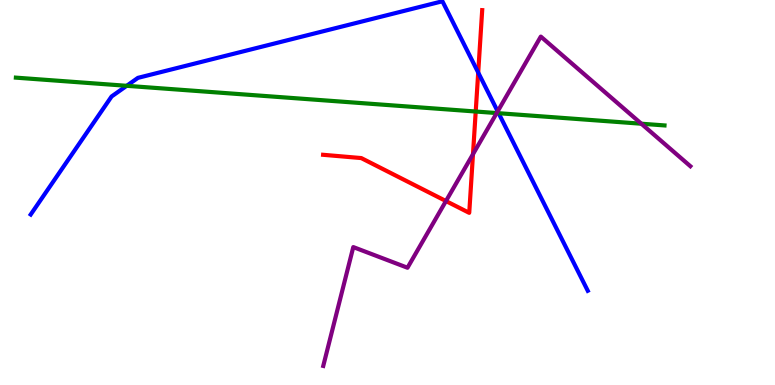[{'lines': ['blue', 'red'], 'intersections': [{'x': 6.17, 'y': 8.12}]}, {'lines': ['green', 'red'], 'intersections': [{'x': 6.14, 'y': 7.1}]}, {'lines': ['purple', 'red'], 'intersections': [{'x': 5.75, 'y': 4.78}, {'x': 6.1, 'y': 6.0}]}, {'lines': ['blue', 'green'], 'intersections': [{'x': 1.63, 'y': 7.77}, {'x': 6.43, 'y': 7.06}]}, {'lines': ['blue', 'purple'], 'intersections': [{'x': 6.42, 'y': 7.11}]}, {'lines': ['green', 'purple'], 'intersections': [{'x': 6.41, 'y': 7.06}, {'x': 8.28, 'y': 6.79}]}]